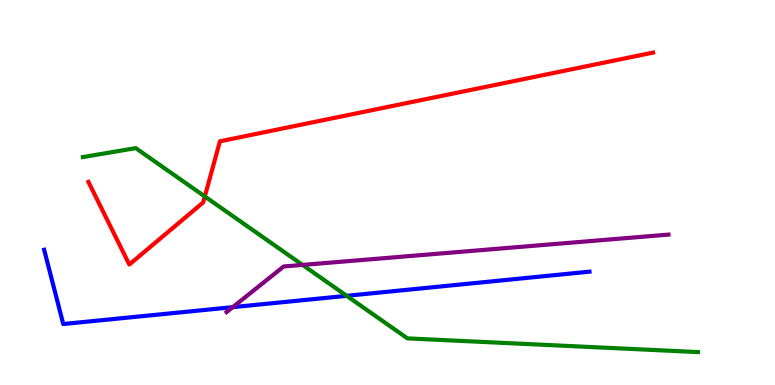[{'lines': ['blue', 'red'], 'intersections': []}, {'lines': ['green', 'red'], 'intersections': [{'x': 2.64, 'y': 4.9}]}, {'lines': ['purple', 'red'], 'intersections': []}, {'lines': ['blue', 'green'], 'intersections': [{'x': 4.47, 'y': 2.32}]}, {'lines': ['blue', 'purple'], 'intersections': [{'x': 3.0, 'y': 2.02}]}, {'lines': ['green', 'purple'], 'intersections': [{'x': 3.9, 'y': 3.12}]}]